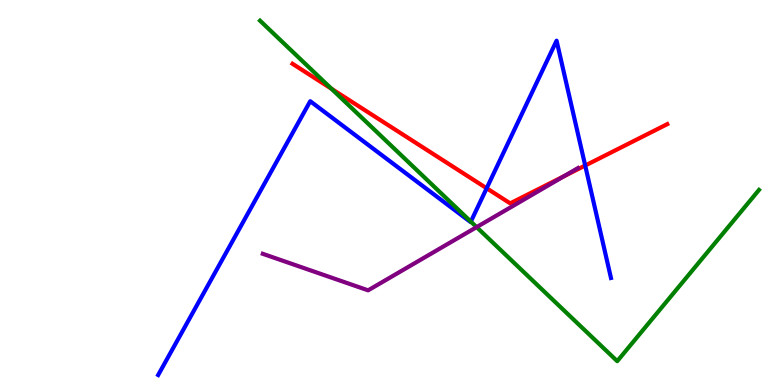[{'lines': ['blue', 'red'], 'intersections': [{'x': 6.28, 'y': 5.11}, {'x': 7.55, 'y': 5.7}]}, {'lines': ['green', 'red'], 'intersections': [{'x': 4.28, 'y': 7.69}]}, {'lines': ['purple', 'red'], 'intersections': [{'x': 7.28, 'y': 5.42}]}, {'lines': ['blue', 'green'], 'intersections': [{'x': 6.08, 'y': 4.24}]}, {'lines': ['blue', 'purple'], 'intersections': []}, {'lines': ['green', 'purple'], 'intersections': [{'x': 6.15, 'y': 4.1}]}]